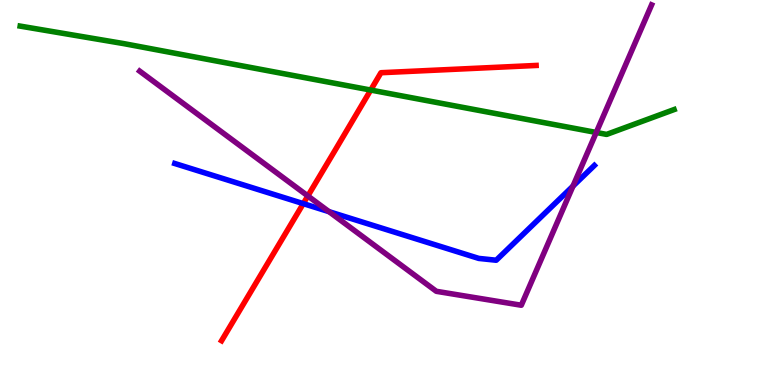[{'lines': ['blue', 'red'], 'intersections': [{'x': 3.91, 'y': 4.71}]}, {'lines': ['green', 'red'], 'intersections': [{'x': 4.78, 'y': 7.66}]}, {'lines': ['purple', 'red'], 'intersections': [{'x': 3.97, 'y': 4.91}]}, {'lines': ['blue', 'green'], 'intersections': []}, {'lines': ['blue', 'purple'], 'intersections': [{'x': 4.25, 'y': 4.5}, {'x': 7.39, 'y': 5.17}]}, {'lines': ['green', 'purple'], 'intersections': [{'x': 7.69, 'y': 6.56}]}]